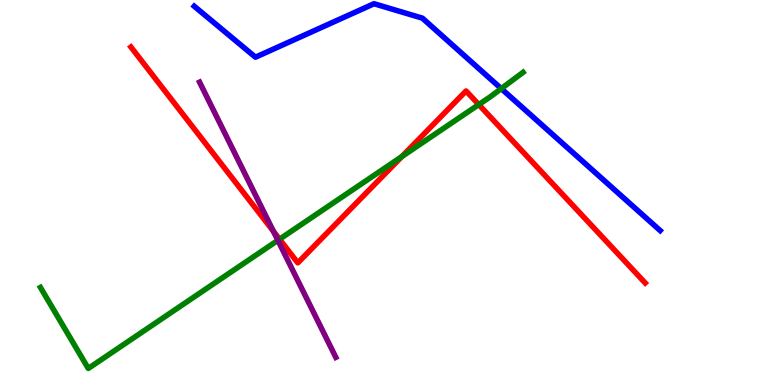[{'lines': ['blue', 'red'], 'intersections': []}, {'lines': ['green', 'red'], 'intersections': [{'x': 3.61, 'y': 3.79}, {'x': 5.18, 'y': 5.93}, {'x': 6.18, 'y': 7.28}]}, {'lines': ['purple', 'red'], 'intersections': [{'x': 3.53, 'y': 3.99}]}, {'lines': ['blue', 'green'], 'intersections': [{'x': 6.47, 'y': 7.7}]}, {'lines': ['blue', 'purple'], 'intersections': []}, {'lines': ['green', 'purple'], 'intersections': [{'x': 3.59, 'y': 3.76}]}]